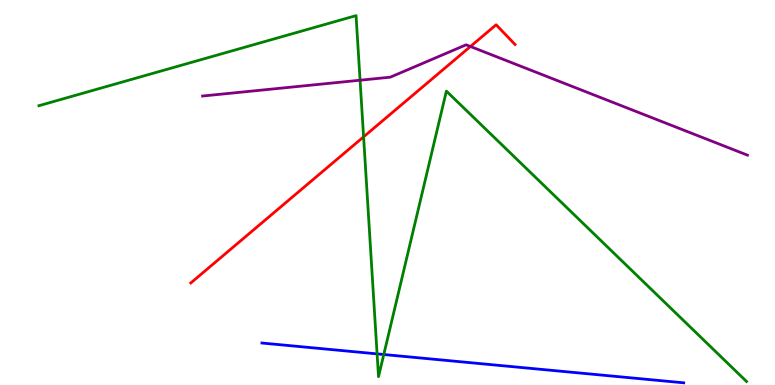[{'lines': ['blue', 'red'], 'intersections': []}, {'lines': ['green', 'red'], 'intersections': [{'x': 4.69, 'y': 6.45}]}, {'lines': ['purple', 'red'], 'intersections': [{'x': 6.07, 'y': 8.79}]}, {'lines': ['blue', 'green'], 'intersections': [{'x': 4.87, 'y': 0.808}, {'x': 4.95, 'y': 0.792}]}, {'lines': ['blue', 'purple'], 'intersections': []}, {'lines': ['green', 'purple'], 'intersections': [{'x': 4.65, 'y': 7.92}]}]